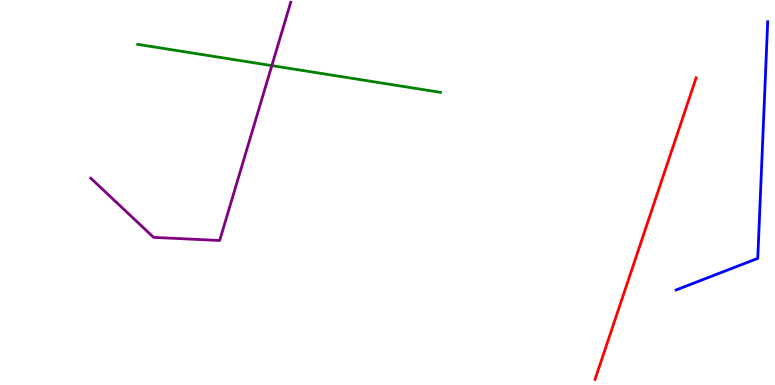[{'lines': ['blue', 'red'], 'intersections': []}, {'lines': ['green', 'red'], 'intersections': []}, {'lines': ['purple', 'red'], 'intersections': []}, {'lines': ['blue', 'green'], 'intersections': []}, {'lines': ['blue', 'purple'], 'intersections': []}, {'lines': ['green', 'purple'], 'intersections': [{'x': 3.51, 'y': 8.3}]}]